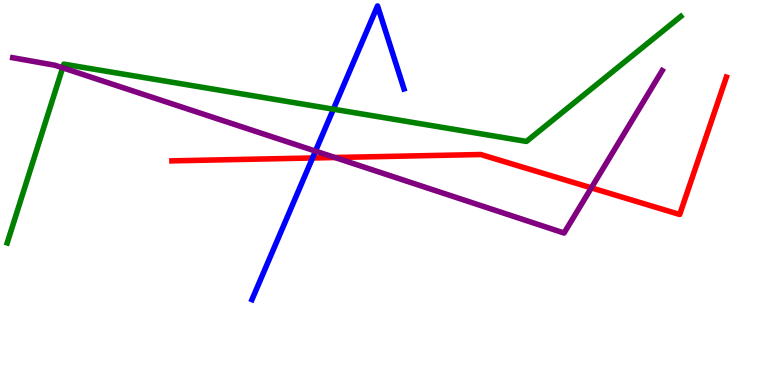[{'lines': ['blue', 'red'], 'intersections': [{'x': 4.03, 'y': 5.9}]}, {'lines': ['green', 'red'], 'intersections': []}, {'lines': ['purple', 'red'], 'intersections': [{'x': 4.32, 'y': 5.91}, {'x': 7.63, 'y': 5.12}]}, {'lines': ['blue', 'green'], 'intersections': [{'x': 4.3, 'y': 7.16}]}, {'lines': ['blue', 'purple'], 'intersections': [{'x': 4.07, 'y': 6.08}]}, {'lines': ['green', 'purple'], 'intersections': [{'x': 0.809, 'y': 8.24}]}]